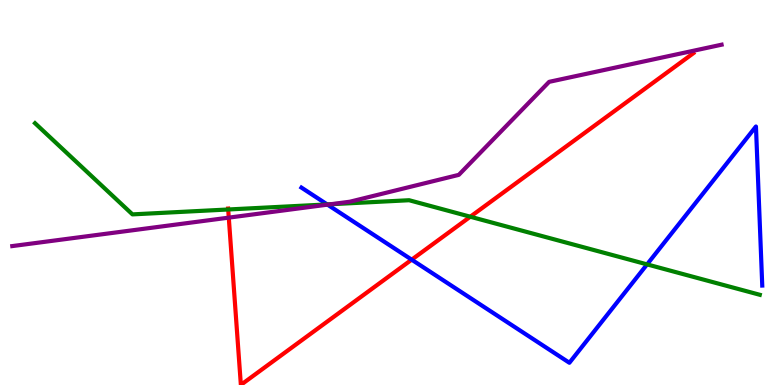[{'lines': ['blue', 'red'], 'intersections': [{'x': 5.31, 'y': 3.26}]}, {'lines': ['green', 'red'], 'intersections': [{'x': 2.94, 'y': 4.56}, {'x': 6.07, 'y': 4.37}]}, {'lines': ['purple', 'red'], 'intersections': [{'x': 2.95, 'y': 4.35}]}, {'lines': ['blue', 'green'], 'intersections': [{'x': 4.22, 'y': 4.69}, {'x': 8.35, 'y': 3.13}]}, {'lines': ['blue', 'purple'], 'intersections': [{'x': 4.23, 'y': 4.68}]}, {'lines': ['green', 'purple'], 'intersections': [{'x': 4.27, 'y': 4.7}]}]